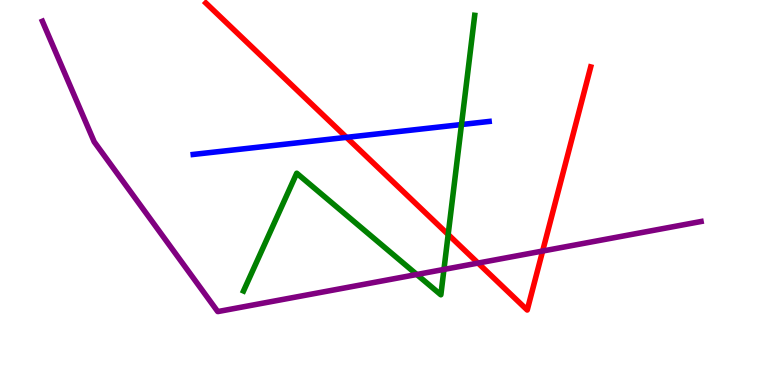[{'lines': ['blue', 'red'], 'intersections': [{'x': 4.47, 'y': 6.43}]}, {'lines': ['green', 'red'], 'intersections': [{'x': 5.78, 'y': 3.91}]}, {'lines': ['purple', 'red'], 'intersections': [{'x': 6.17, 'y': 3.17}, {'x': 7.0, 'y': 3.48}]}, {'lines': ['blue', 'green'], 'intersections': [{'x': 5.95, 'y': 6.77}]}, {'lines': ['blue', 'purple'], 'intersections': []}, {'lines': ['green', 'purple'], 'intersections': [{'x': 5.38, 'y': 2.87}, {'x': 5.73, 'y': 3.0}]}]